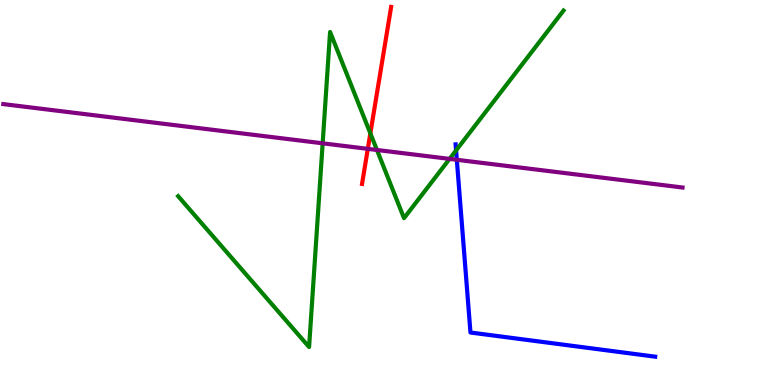[{'lines': ['blue', 'red'], 'intersections': []}, {'lines': ['green', 'red'], 'intersections': [{'x': 4.78, 'y': 6.54}]}, {'lines': ['purple', 'red'], 'intersections': [{'x': 4.75, 'y': 6.13}]}, {'lines': ['blue', 'green'], 'intersections': [{'x': 5.88, 'y': 6.09}]}, {'lines': ['blue', 'purple'], 'intersections': [{'x': 5.89, 'y': 5.85}]}, {'lines': ['green', 'purple'], 'intersections': [{'x': 4.16, 'y': 6.28}, {'x': 4.86, 'y': 6.1}, {'x': 5.8, 'y': 5.87}]}]